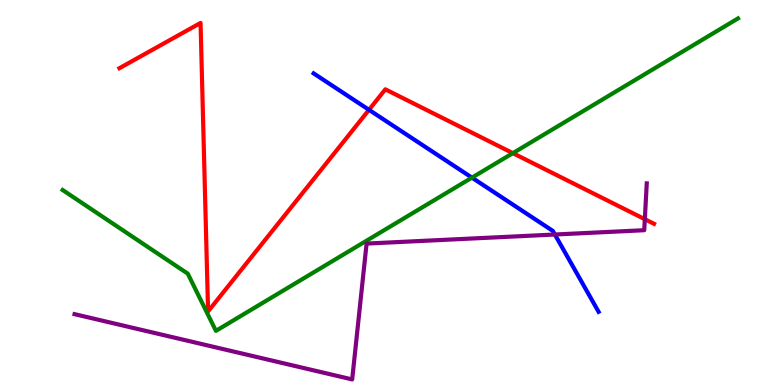[{'lines': ['blue', 'red'], 'intersections': [{'x': 4.76, 'y': 7.15}]}, {'lines': ['green', 'red'], 'intersections': [{'x': 6.62, 'y': 6.02}]}, {'lines': ['purple', 'red'], 'intersections': [{'x': 8.32, 'y': 4.31}]}, {'lines': ['blue', 'green'], 'intersections': [{'x': 6.09, 'y': 5.39}]}, {'lines': ['blue', 'purple'], 'intersections': [{'x': 7.16, 'y': 3.91}]}, {'lines': ['green', 'purple'], 'intersections': []}]